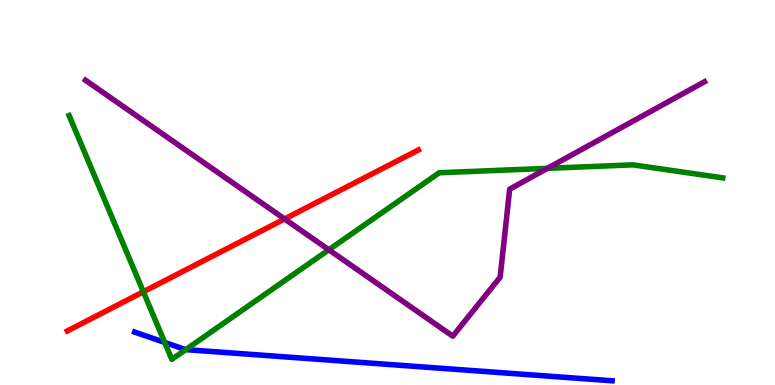[{'lines': ['blue', 'red'], 'intersections': []}, {'lines': ['green', 'red'], 'intersections': [{'x': 1.85, 'y': 2.42}]}, {'lines': ['purple', 'red'], 'intersections': [{'x': 3.67, 'y': 4.31}]}, {'lines': ['blue', 'green'], 'intersections': [{'x': 2.13, 'y': 1.11}, {'x': 2.4, 'y': 0.919}]}, {'lines': ['blue', 'purple'], 'intersections': []}, {'lines': ['green', 'purple'], 'intersections': [{'x': 4.24, 'y': 3.51}, {'x': 7.06, 'y': 5.63}]}]